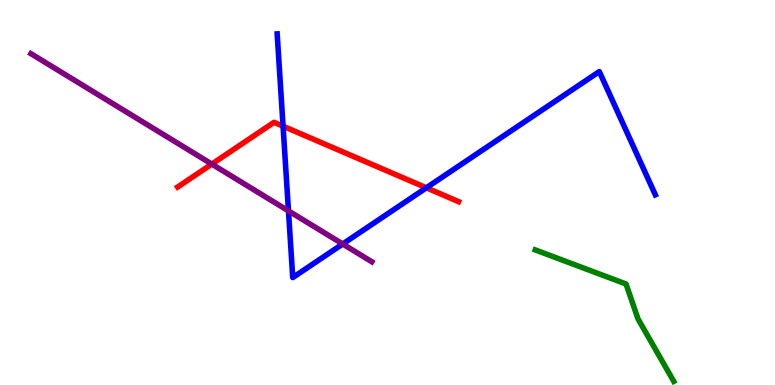[{'lines': ['blue', 'red'], 'intersections': [{'x': 3.65, 'y': 6.72}, {'x': 5.5, 'y': 5.12}]}, {'lines': ['green', 'red'], 'intersections': []}, {'lines': ['purple', 'red'], 'intersections': [{'x': 2.73, 'y': 5.74}]}, {'lines': ['blue', 'green'], 'intersections': []}, {'lines': ['blue', 'purple'], 'intersections': [{'x': 3.72, 'y': 4.52}, {'x': 4.42, 'y': 3.66}]}, {'lines': ['green', 'purple'], 'intersections': []}]